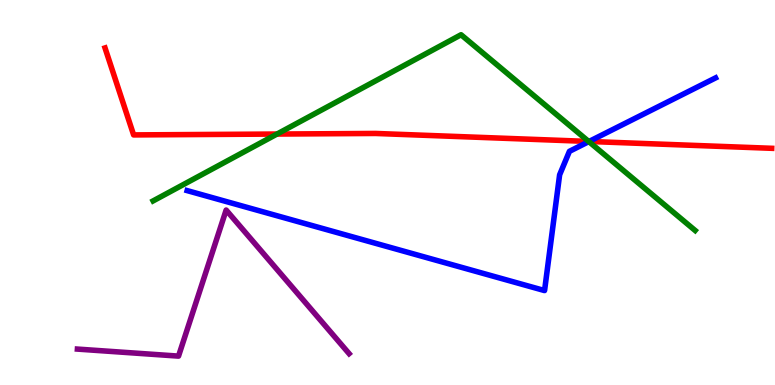[{'lines': ['blue', 'red'], 'intersections': [{'x': 7.6, 'y': 6.33}]}, {'lines': ['green', 'red'], 'intersections': [{'x': 3.57, 'y': 6.52}, {'x': 7.6, 'y': 6.33}]}, {'lines': ['purple', 'red'], 'intersections': []}, {'lines': ['blue', 'green'], 'intersections': [{'x': 7.6, 'y': 6.32}]}, {'lines': ['blue', 'purple'], 'intersections': []}, {'lines': ['green', 'purple'], 'intersections': []}]